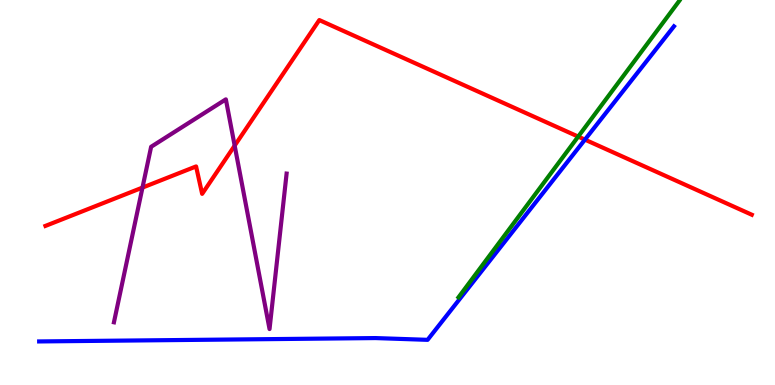[{'lines': ['blue', 'red'], 'intersections': [{'x': 7.55, 'y': 6.37}]}, {'lines': ['green', 'red'], 'intersections': [{'x': 7.46, 'y': 6.45}]}, {'lines': ['purple', 'red'], 'intersections': [{'x': 1.84, 'y': 5.13}, {'x': 3.03, 'y': 6.22}]}, {'lines': ['blue', 'green'], 'intersections': []}, {'lines': ['blue', 'purple'], 'intersections': []}, {'lines': ['green', 'purple'], 'intersections': []}]